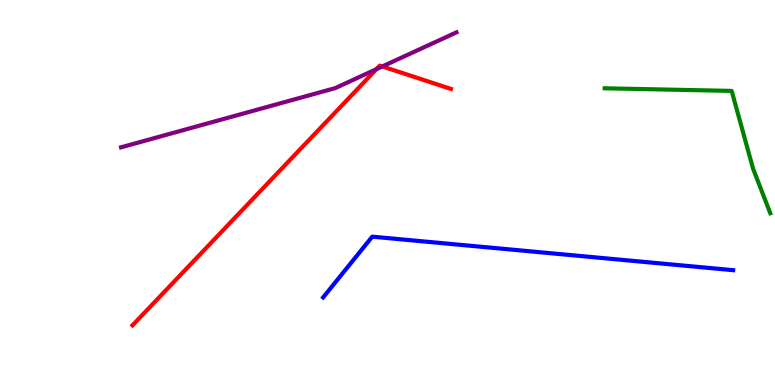[{'lines': ['blue', 'red'], 'intersections': []}, {'lines': ['green', 'red'], 'intersections': []}, {'lines': ['purple', 'red'], 'intersections': [{'x': 4.86, 'y': 8.2}, {'x': 4.93, 'y': 8.27}]}, {'lines': ['blue', 'green'], 'intersections': []}, {'lines': ['blue', 'purple'], 'intersections': []}, {'lines': ['green', 'purple'], 'intersections': []}]